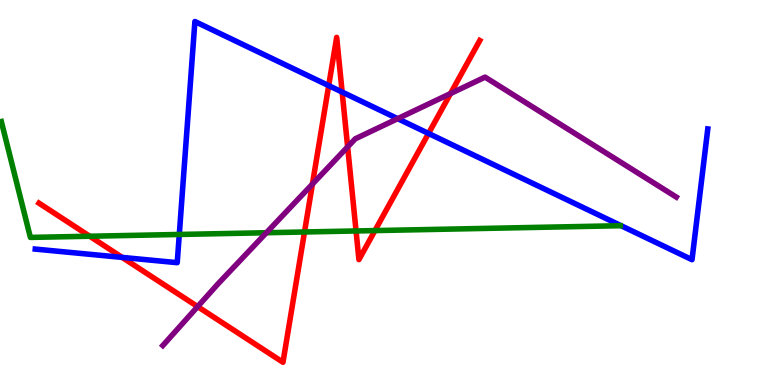[{'lines': ['blue', 'red'], 'intersections': [{'x': 1.58, 'y': 3.31}, {'x': 4.24, 'y': 7.78}, {'x': 4.41, 'y': 7.61}, {'x': 5.53, 'y': 6.53}]}, {'lines': ['green', 'red'], 'intersections': [{'x': 1.16, 'y': 3.86}, {'x': 3.93, 'y': 3.97}, {'x': 4.59, 'y': 4.0}, {'x': 4.84, 'y': 4.01}]}, {'lines': ['purple', 'red'], 'intersections': [{'x': 2.55, 'y': 2.04}, {'x': 4.03, 'y': 5.22}, {'x': 4.49, 'y': 6.18}, {'x': 5.81, 'y': 7.57}]}, {'lines': ['blue', 'green'], 'intersections': [{'x': 2.31, 'y': 3.91}]}, {'lines': ['blue', 'purple'], 'intersections': [{'x': 5.13, 'y': 6.92}]}, {'lines': ['green', 'purple'], 'intersections': [{'x': 3.44, 'y': 3.95}]}]